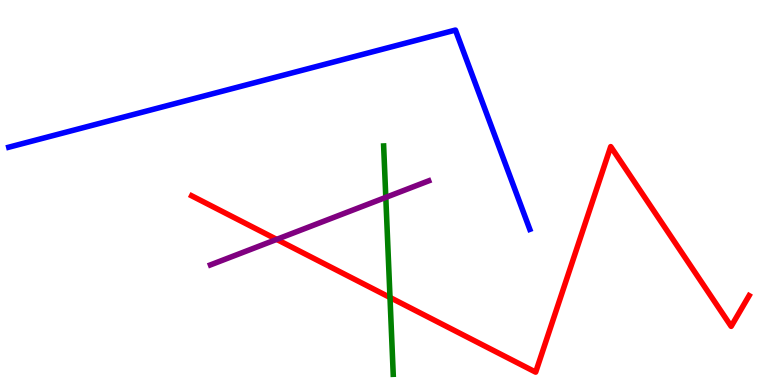[{'lines': ['blue', 'red'], 'intersections': []}, {'lines': ['green', 'red'], 'intersections': [{'x': 5.03, 'y': 2.27}]}, {'lines': ['purple', 'red'], 'intersections': [{'x': 3.57, 'y': 3.78}]}, {'lines': ['blue', 'green'], 'intersections': []}, {'lines': ['blue', 'purple'], 'intersections': []}, {'lines': ['green', 'purple'], 'intersections': [{'x': 4.98, 'y': 4.87}]}]